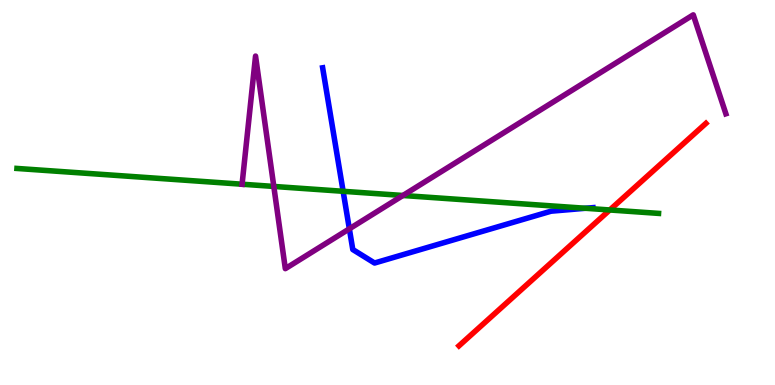[{'lines': ['blue', 'red'], 'intersections': []}, {'lines': ['green', 'red'], 'intersections': [{'x': 7.87, 'y': 4.55}]}, {'lines': ['purple', 'red'], 'intersections': []}, {'lines': ['blue', 'green'], 'intersections': [{'x': 4.43, 'y': 5.03}, {'x': 7.55, 'y': 4.59}]}, {'lines': ['blue', 'purple'], 'intersections': [{'x': 4.51, 'y': 4.06}]}, {'lines': ['green', 'purple'], 'intersections': [{'x': 3.12, 'y': 5.22}, {'x': 3.53, 'y': 5.16}, {'x': 5.2, 'y': 4.92}]}]